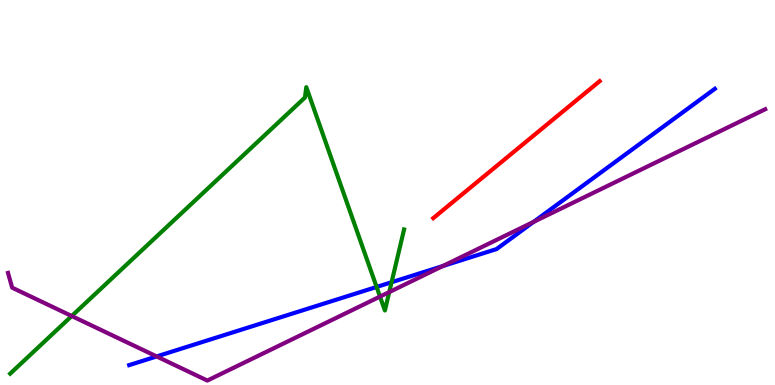[{'lines': ['blue', 'red'], 'intersections': []}, {'lines': ['green', 'red'], 'intersections': []}, {'lines': ['purple', 'red'], 'intersections': []}, {'lines': ['blue', 'green'], 'intersections': [{'x': 4.86, 'y': 2.55}, {'x': 5.05, 'y': 2.67}]}, {'lines': ['blue', 'purple'], 'intersections': [{'x': 2.02, 'y': 0.742}, {'x': 5.71, 'y': 3.09}, {'x': 6.89, 'y': 4.24}]}, {'lines': ['green', 'purple'], 'intersections': [{'x': 0.925, 'y': 1.79}, {'x': 4.9, 'y': 2.3}, {'x': 5.02, 'y': 2.41}]}]